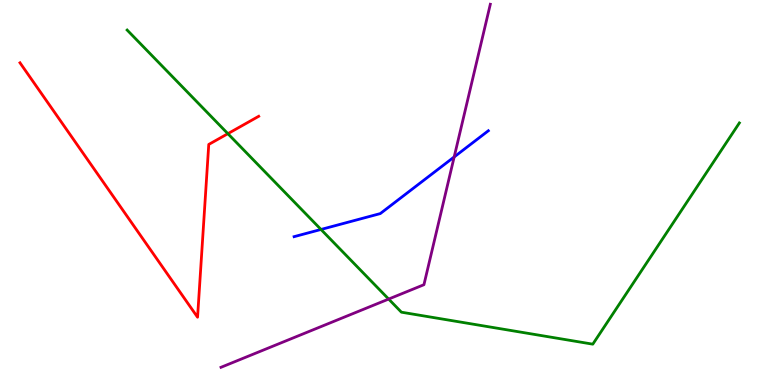[{'lines': ['blue', 'red'], 'intersections': []}, {'lines': ['green', 'red'], 'intersections': [{'x': 2.94, 'y': 6.53}]}, {'lines': ['purple', 'red'], 'intersections': []}, {'lines': ['blue', 'green'], 'intersections': [{'x': 4.14, 'y': 4.04}]}, {'lines': ['blue', 'purple'], 'intersections': [{'x': 5.86, 'y': 5.92}]}, {'lines': ['green', 'purple'], 'intersections': [{'x': 5.01, 'y': 2.23}]}]